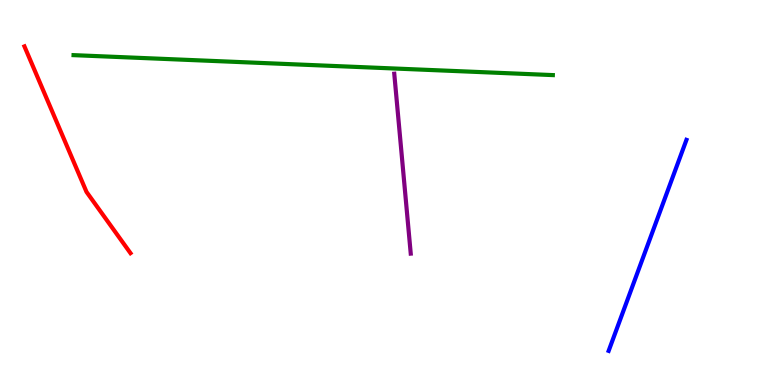[{'lines': ['blue', 'red'], 'intersections': []}, {'lines': ['green', 'red'], 'intersections': []}, {'lines': ['purple', 'red'], 'intersections': []}, {'lines': ['blue', 'green'], 'intersections': []}, {'lines': ['blue', 'purple'], 'intersections': []}, {'lines': ['green', 'purple'], 'intersections': []}]